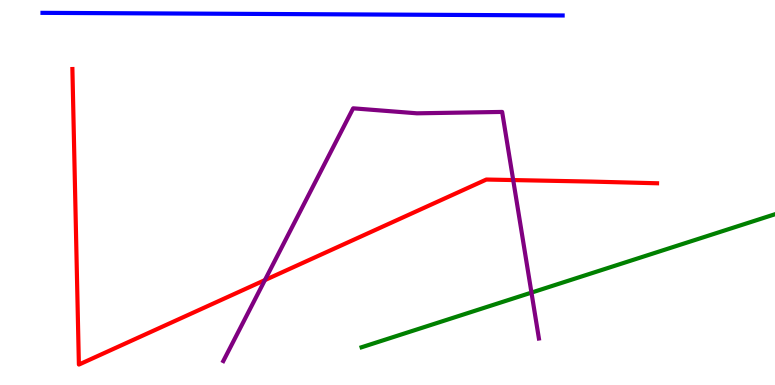[{'lines': ['blue', 'red'], 'intersections': []}, {'lines': ['green', 'red'], 'intersections': []}, {'lines': ['purple', 'red'], 'intersections': [{'x': 3.42, 'y': 2.72}, {'x': 6.62, 'y': 5.32}]}, {'lines': ['blue', 'green'], 'intersections': []}, {'lines': ['blue', 'purple'], 'intersections': []}, {'lines': ['green', 'purple'], 'intersections': [{'x': 6.86, 'y': 2.4}]}]